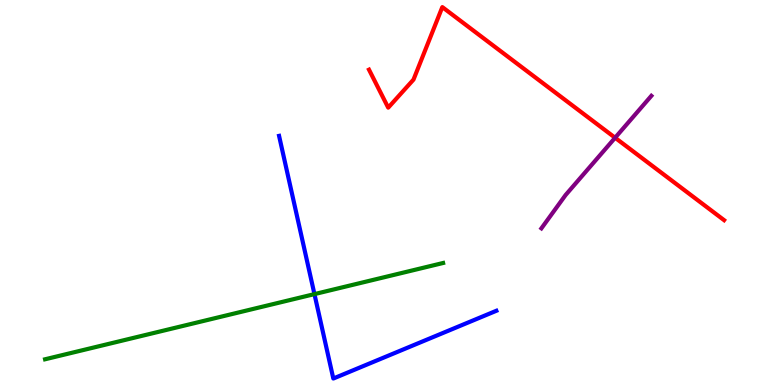[{'lines': ['blue', 'red'], 'intersections': []}, {'lines': ['green', 'red'], 'intersections': []}, {'lines': ['purple', 'red'], 'intersections': [{'x': 7.94, 'y': 6.42}]}, {'lines': ['blue', 'green'], 'intersections': [{'x': 4.06, 'y': 2.36}]}, {'lines': ['blue', 'purple'], 'intersections': []}, {'lines': ['green', 'purple'], 'intersections': []}]